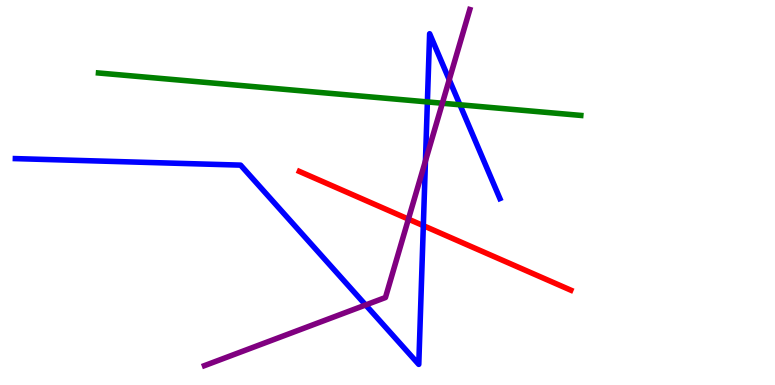[{'lines': ['blue', 'red'], 'intersections': [{'x': 5.46, 'y': 4.14}]}, {'lines': ['green', 'red'], 'intersections': []}, {'lines': ['purple', 'red'], 'intersections': [{'x': 5.27, 'y': 4.31}]}, {'lines': ['blue', 'green'], 'intersections': [{'x': 5.51, 'y': 7.35}, {'x': 5.93, 'y': 7.28}]}, {'lines': ['blue', 'purple'], 'intersections': [{'x': 4.72, 'y': 2.08}, {'x': 5.49, 'y': 5.82}, {'x': 5.8, 'y': 7.93}]}, {'lines': ['green', 'purple'], 'intersections': [{'x': 5.71, 'y': 7.32}]}]